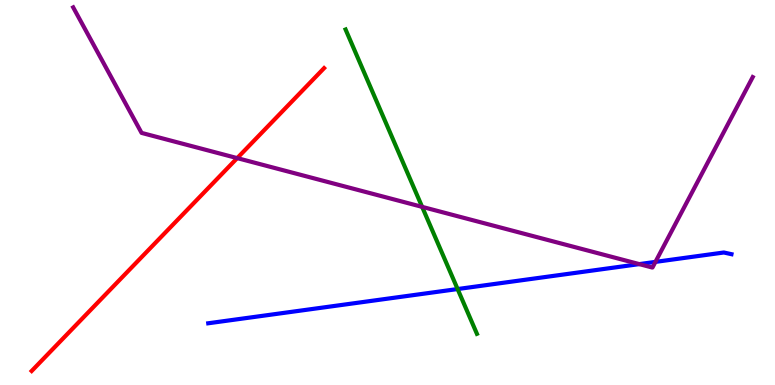[{'lines': ['blue', 'red'], 'intersections': []}, {'lines': ['green', 'red'], 'intersections': []}, {'lines': ['purple', 'red'], 'intersections': [{'x': 3.06, 'y': 5.89}]}, {'lines': ['blue', 'green'], 'intersections': [{'x': 5.9, 'y': 2.49}]}, {'lines': ['blue', 'purple'], 'intersections': [{'x': 8.25, 'y': 3.14}, {'x': 8.46, 'y': 3.2}]}, {'lines': ['green', 'purple'], 'intersections': [{'x': 5.45, 'y': 4.63}]}]